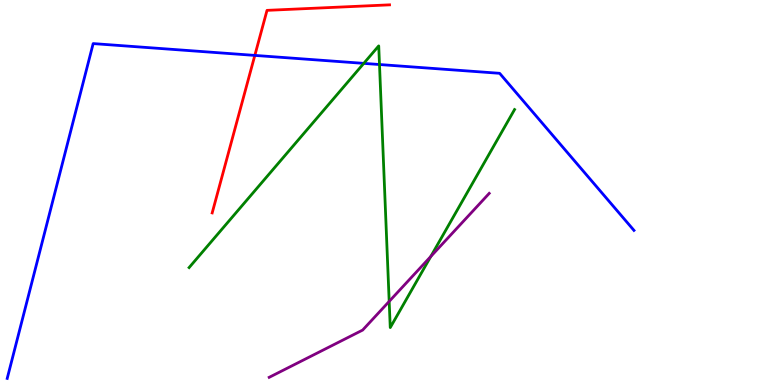[{'lines': ['blue', 'red'], 'intersections': [{'x': 3.29, 'y': 8.56}]}, {'lines': ['green', 'red'], 'intersections': []}, {'lines': ['purple', 'red'], 'intersections': []}, {'lines': ['blue', 'green'], 'intersections': [{'x': 4.69, 'y': 8.35}, {'x': 4.9, 'y': 8.32}]}, {'lines': ['blue', 'purple'], 'intersections': []}, {'lines': ['green', 'purple'], 'intersections': [{'x': 5.02, 'y': 2.17}, {'x': 5.56, 'y': 3.34}]}]